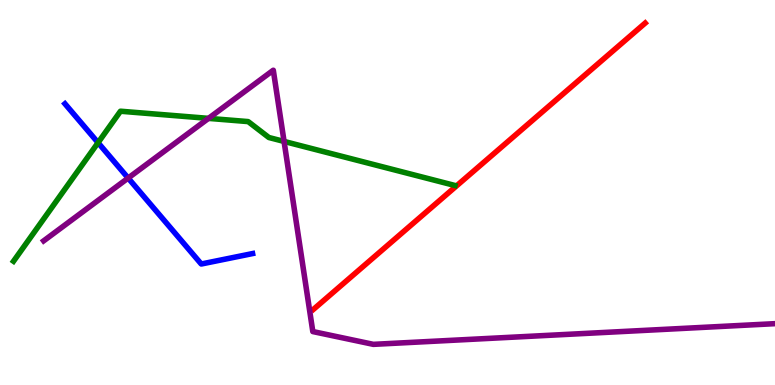[{'lines': ['blue', 'red'], 'intersections': []}, {'lines': ['green', 'red'], 'intersections': []}, {'lines': ['purple', 'red'], 'intersections': []}, {'lines': ['blue', 'green'], 'intersections': [{'x': 1.27, 'y': 6.29}]}, {'lines': ['blue', 'purple'], 'intersections': [{'x': 1.65, 'y': 5.37}]}, {'lines': ['green', 'purple'], 'intersections': [{'x': 2.69, 'y': 6.93}, {'x': 3.67, 'y': 6.33}]}]